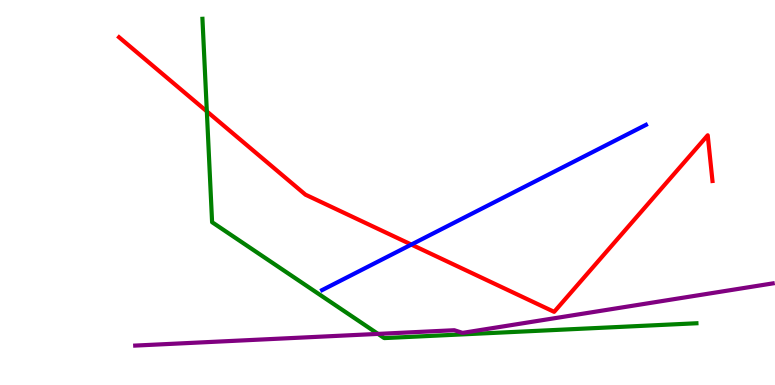[{'lines': ['blue', 'red'], 'intersections': [{'x': 5.31, 'y': 3.65}]}, {'lines': ['green', 'red'], 'intersections': [{'x': 2.67, 'y': 7.11}]}, {'lines': ['purple', 'red'], 'intersections': []}, {'lines': ['blue', 'green'], 'intersections': []}, {'lines': ['blue', 'purple'], 'intersections': []}, {'lines': ['green', 'purple'], 'intersections': [{'x': 4.88, 'y': 1.33}]}]